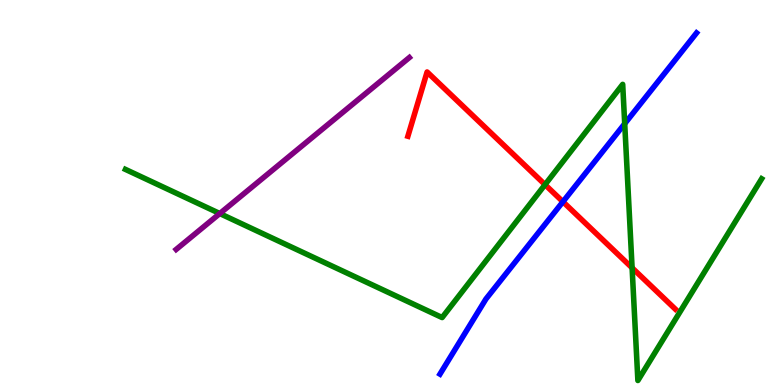[{'lines': ['blue', 'red'], 'intersections': [{'x': 7.26, 'y': 4.76}]}, {'lines': ['green', 'red'], 'intersections': [{'x': 7.03, 'y': 5.2}, {'x': 8.16, 'y': 3.04}]}, {'lines': ['purple', 'red'], 'intersections': []}, {'lines': ['blue', 'green'], 'intersections': [{'x': 8.06, 'y': 6.79}]}, {'lines': ['blue', 'purple'], 'intersections': []}, {'lines': ['green', 'purple'], 'intersections': [{'x': 2.84, 'y': 4.45}]}]